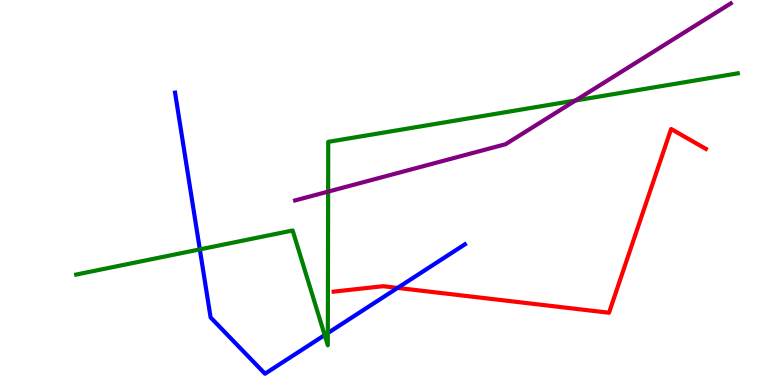[{'lines': ['blue', 'red'], 'intersections': [{'x': 5.13, 'y': 2.52}]}, {'lines': ['green', 'red'], 'intersections': []}, {'lines': ['purple', 'red'], 'intersections': []}, {'lines': ['blue', 'green'], 'intersections': [{'x': 2.58, 'y': 3.52}, {'x': 4.19, 'y': 1.3}, {'x': 4.23, 'y': 1.35}]}, {'lines': ['blue', 'purple'], 'intersections': []}, {'lines': ['green', 'purple'], 'intersections': [{'x': 4.23, 'y': 5.02}, {'x': 7.43, 'y': 7.39}]}]